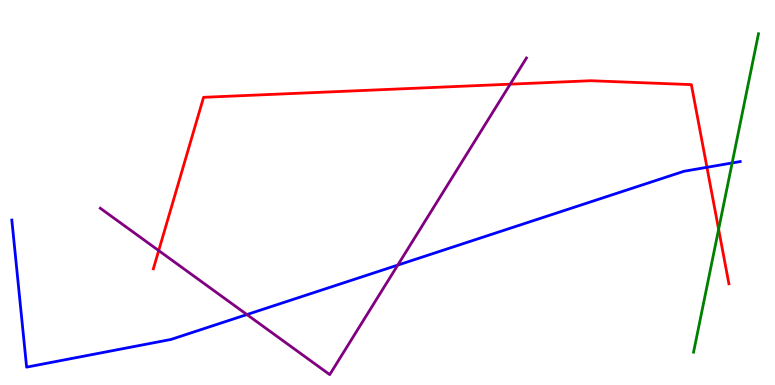[{'lines': ['blue', 'red'], 'intersections': [{'x': 9.12, 'y': 5.65}]}, {'lines': ['green', 'red'], 'intersections': [{'x': 9.27, 'y': 4.04}]}, {'lines': ['purple', 'red'], 'intersections': [{'x': 2.05, 'y': 3.49}, {'x': 6.58, 'y': 7.81}]}, {'lines': ['blue', 'green'], 'intersections': [{'x': 9.45, 'y': 5.77}]}, {'lines': ['blue', 'purple'], 'intersections': [{'x': 3.19, 'y': 1.83}, {'x': 5.13, 'y': 3.11}]}, {'lines': ['green', 'purple'], 'intersections': []}]